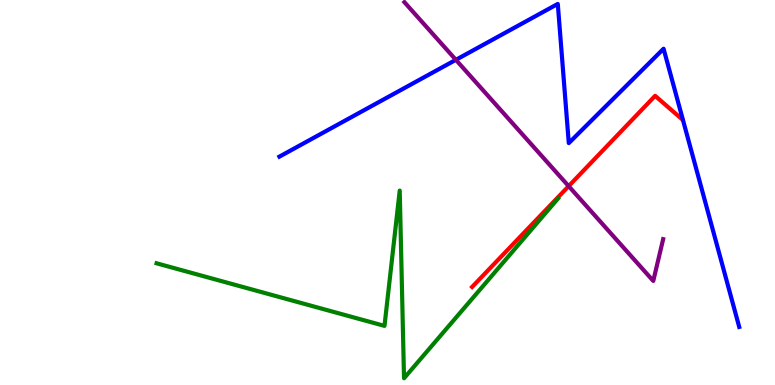[{'lines': ['blue', 'red'], 'intersections': []}, {'lines': ['green', 'red'], 'intersections': []}, {'lines': ['purple', 'red'], 'intersections': [{'x': 7.34, 'y': 5.17}]}, {'lines': ['blue', 'green'], 'intersections': []}, {'lines': ['blue', 'purple'], 'intersections': [{'x': 5.88, 'y': 8.45}]}, {'lines': ['green', 'purple'], 'intersections': []}]